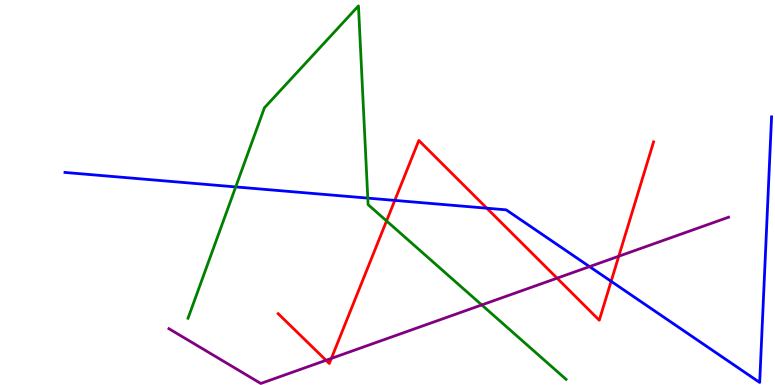[{'lines': ['blue', 'red'], 'intersections': [{'x': 5.09, 'y': 4.79}, {'x': 6.28, 'y': 4.59}, {'x': 7.89, 'y': 2.69}]}, {'lines': ['green', 'red'], 'intersections': [{'x': 4.99, 'y': 4.26}]}, {'lines': ['purple', 'red'], 'intersections': [{'x': 4.21, 'y': 0.642}, {'x': 4.28, 'y': 0.691}, {'x': 7.19, 'y': 2.77}, {'x': 7.98, 'y': 3.34}]}, {'lines': ['blue', 'green'], 'intersections': [{'x': 3.04, 'y': 5.14}, {'x': 4.75, 'y': 4.85}]}, {'lines': ['blue', 'purple'], 'intersections': [{'x': 7.61, 'y': 3.07}]}, {'lines': ['green', 'purple'], 'intersections': [{'x': 6.22, 'y': 2.08}]}]